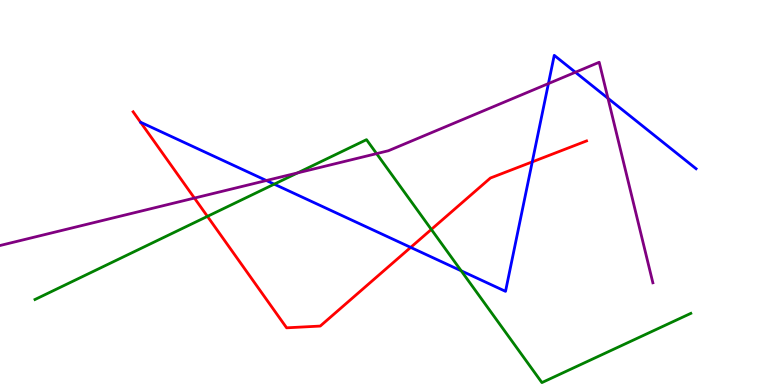[{'lines': ['blue', 'red'], 'intersections': [{'x': 5.3, 'y': 3.57}, {'x': 6.87, 'y': 5.8}]}, {'lines': ['green', 'red'], 'intersections': [{'x': 2.68, 'y': 4.38}, {'x': 5.57, 'y': 4.04}]}, {'lines': ['purple', 'red'], 'intersections': [{'x': 2.51, 'y': 4.86}]}, {'lines': ['blue', 'green'], 'intersections': [{'x': 3.54, 'y': 5.22}, {'x': 5.95, 'y': 2.97}]}, {'lines': ['blue', 'purple'], 'intersections': [{'x': 3.44, 'y': 5.31}, {'x': 7.08, 'y': 7.83}, {'x': 7.42, 'y': 8.12}, {'x': 7.84, 'y': 7.45}]}, {'lines': ['green', 'purple'], 'intersections': [{'x': 3.84, 'y': 5.51}, {'x': 4.86, 'y': 6.01}]}]